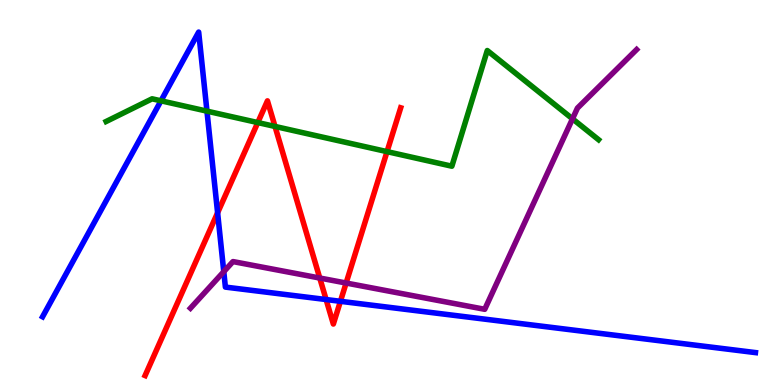[{'lines': ['blue', 'red'], 'intersections': [{'x': 2.81, 'y': 4.47}, {'x': 4.21, 'y': 2.22}, {'x': 4.39, 'y': 2.17}]}, {'lines': ['green', 'red'], 'intersections': [{'x': 3.33, 'y': 6.82}, {'x': 3.55, 'y': 6.72}, {'x': 4.99, 'y': 6.06}]}, {'lines': ['purple', 'red'], 'intersections': [{'x': 4.13, 'y': 2.78}, {'x': 4.47, 'y': 2.65}]}, {'lines': ['blue', 'green'], 'intersections': [{'x': 2.08, 'y': 7.38}, {'x': 2.67, 'y': 7.11}]}, {'lines': ['blue', 'purple'], 'intersections': [{'x': 2.89, 'y': 2.94}]}, {'lines': ['green', 'purple'], 'intersections': [{'x': 7.39, 'y': 6.91}]}]